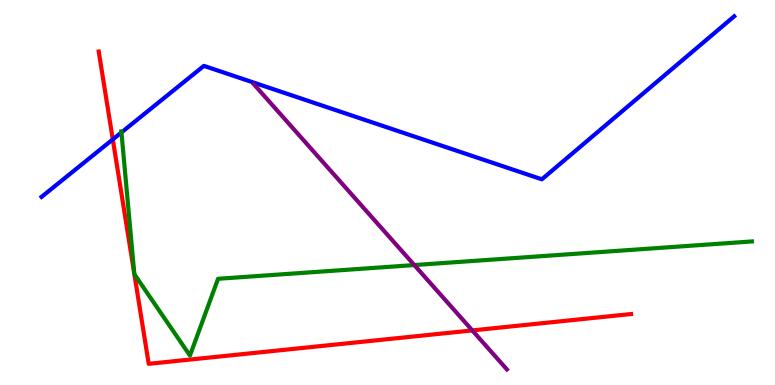[{'lines': ['blue', 'red'], 'intersections': [{'x': 1.46, 'y': 6.38}]}, {'lines': ['green', 'red'], 'intersections': [{'x': 1.73, 'y': 2.89}, {'x': 1.73, 'y': 2.88}]}, {'lines': ['purple', 'red'], 'intersections': [{'x': 6.09, 'y': 1.42}]}, {'lines': ['blue', 'green'], 'intersections': [{'x': 1.57, 'y': 6.56}]}, {'lines': ['blue', 'purple'], 'intersections': []}, {'lines': ['green', 'purple'], 'intersections': [{'x': 5.35, 'y': 3.12}]}]